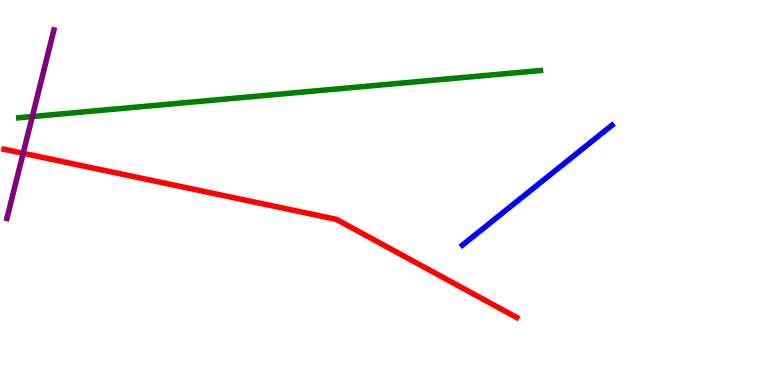[{'lines': ['blue', 'red'], 'intersections': []}, {'lines': ['green', 'red'], 'intersections': []}, {'lines': ['purple', 'red'], 'intersections': [{'x': 0.299, 'y': 6.02}]}, {'lines': ['blue', 'green'], 'intersections': []}, {'lines': ['blue', 'purple'], 'intersections': []}, {'lines': ['green', 'purple'], 'intersections': [{'x': 0.417, 'y': 6.97}]}]